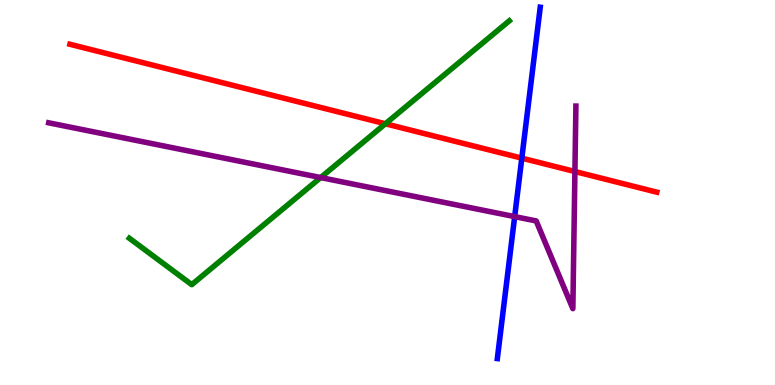[{'lines': ['blue', 'red'], 'intersections': [{'x': 6.73, 'y': 5.89}]}, {'lines': ['green', 'red'], 'intersections': [{'x': 4.97, 'y': 6.79}]}, {'lines': ['purple', 'red'], 'intersections': [{'x': 7.42, 'y': 5.54}]}, {'lines': ['blue', 'green'], 'intersections': []}, {'lines': ['blue', 'purple'], 'intersections': [{'x': 6.64, 'y': 4.37}]}, {'lines': ['green', 'purple'], 'intersections': [{'x': 4.14, 'y': 5.39}]}]